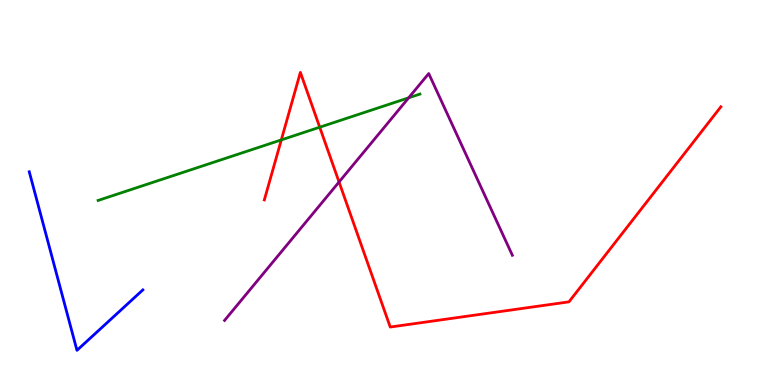[{'lines': ['blue', 'red'], 'intersections': []}, {'lines': ['green', 'red'], 'intersections': [{'x': 3.63, 'y': 6.37}, {'x': 4.13, 'y': 6.7}]}, {'lines': ['purple', 'red'], 'intersections': [{'x': 4.37, 'y': 5.27}]}, {'lines': ['blue', 'green'], 'intersections': []}, {'lines': ['blue', 'purple'], 'intersections': []}, {'lines': ['green', 'purple'], 'intersections': [{'x': 5.27, 'y': 7.46}]}]